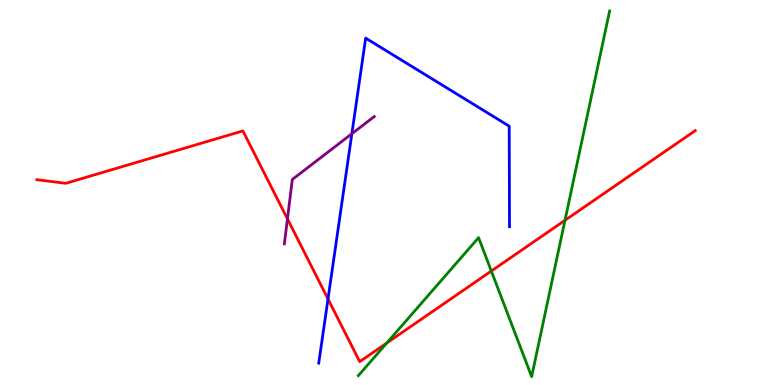[{'lines': ['blue', 'red'], 'intersections': [{'x': 4.23, 'y': 2.23}]}, {'lines': ['green', 'red'], 'intersections': [{'x': 4.99, 'y': 1.09}, {'x': 6.34, 'y': 2.96}, {'x': 7.29, 'y': 4.28}]}, {'lines': ['purple', 'red'], 'intersections': [{'x': 3.71, 'y': 4.31}]}, {'lines': ['blue', 'green'], 'intersections': []}, {'lines': ['blue', 'purple'], 'intersections': [{'x': 4.54, 'y': 6.53}]}, {'lines': ['green', 'purple'], 'intersections': []}]